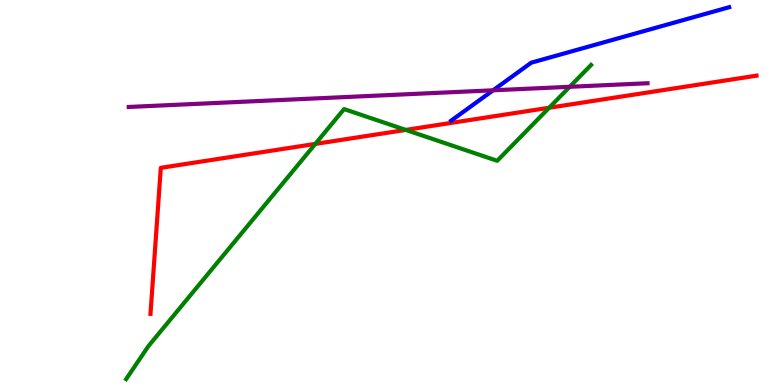[{'lines': ['blue', 'red'], 'intersections': []}, {'lines': ['green', 'red'], 'intersections': [{'x': 4.07, 'y': 6.26}, {'x': 5.24, 'y': 6.63}, {'x': 7.09, 'y': 7.2}]}, {'lines': ['purple', 'red'], 'intersections': []}, {'lines': ['blue', 'green'], 'intersections': []}, {'lines': ['blue', 'purple'], 'intersections': [{'x': 6.36, 'y': 7.65}]}, {'lines': ['green', 'purple'], 'intersections': [{'x': 7.35, 'y': 7.75}]}]